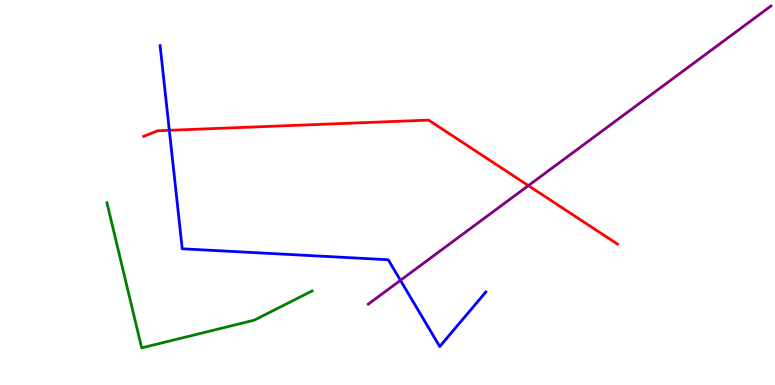[{'lines': ['blue', 'red'], 'intersections': [{'x': 2.18, 'y': 6.62}]}, {'lines': ['green', 'red'], 'intersections': []}, {'lines': ['purple', 'red'], 'intersections': [{'x': 6.82, 'y': 5.18}]}, {'lines': ['blue', 'green'], 'intersections': []}, {'lines': ['blue', 'purple'], 'intersections': [{'x': 5.17, 'y': 2.72}]}, {'lines': ['green', 'purple'], 'intersections': []}]